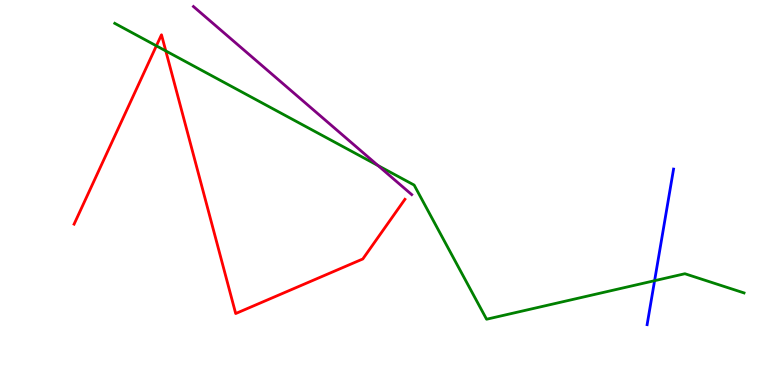[{'lines': ['blue', 'red'], 'intersections': []}, {'lines': ['green', 'red'], 'intersections': [{'x': 2.02, 'y': 8.81}, {'x': 2.14, 'y': 8.68}]}, {'lines': ['purple', 'red'], 'intersections': []}, {'lines': ['blue', 'green'], 'intersections': [{'x': 8.45, 'y': 2.71}]}, {'lines': ['blue', 'purple'], 'intersections': []}, {'lines': ['green', 'purple'], 'intersections': [{'x': 4.88, 'y': 5.7}]}]